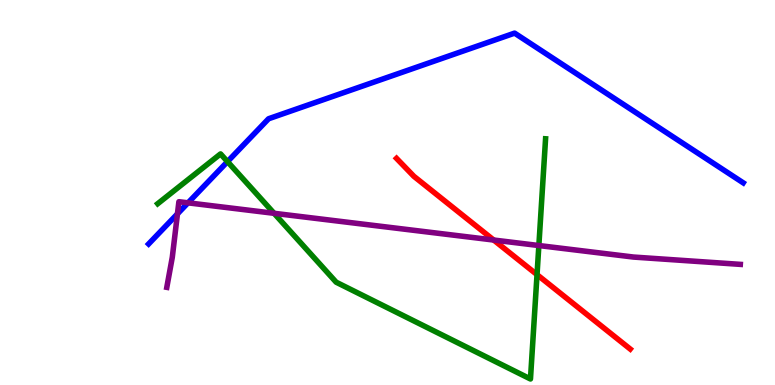[{'lines': ['blue', 'red'], 'intersections': []}, {'lines': ['green', 'red'], 'intersections': [{'x': 6.93, 'y': 2.87}]}, {'lines': ['purple', 'red'], 'intersections': [{'x': 6.37, 'y': 3.77}]}, {'lines': ['blue', 'green'], 'intersections': [{'x': 2.94, 'y': 5.8}]}, {'lines': ['blue', 'purple'], 'intersections': [{'x': 2.29, 'y': 4.45}, {'x': 2.43, 'y': 4.73}]}, {'lines': ['green', 'purple'], 'intersections': [{'x': 3.54, 'y': 4.46}, {'x': 6.95, 'y': 3.62}]}]